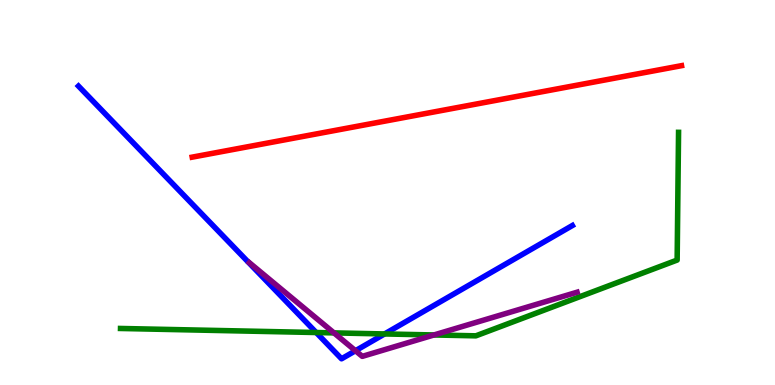[{'lines': ['blue', 'red'], 'intersections': []}, {'lines': ['green', 'red'], 'intersections': []}, {'lines': ['purple', 'red'], 'intersections': []}, {'lines': ['blue', 'green'], 'intersections': [{'x': 4.08, 'y': 1.36}, {'x': 4.96, 'y': 1.33}]}, {'lines': ['blue', 'purple'], 'intersections': [{'x': 4.59, 'y': 0.89}]}, {'lines': ['green', 'purple'], 'intersections': [{'x': 4.31, 'y': 1.35}, {'x': 5.6, 'y': 1.3}]}]